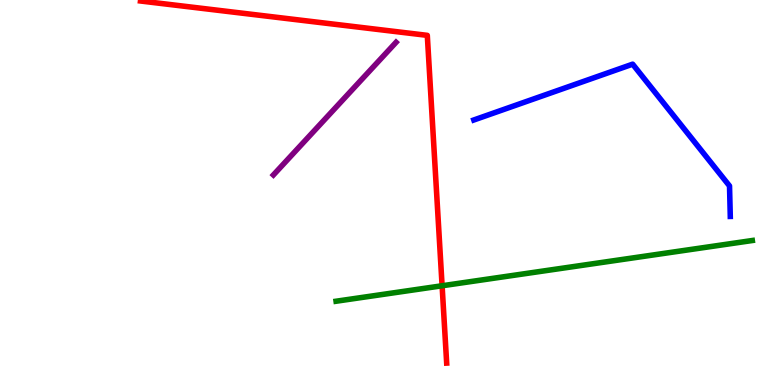[{'lines': ['blue', 'red'], 'intersections': []}, {'lines': ['green', 'red'], 'intersections': [{'x': 5.7, 'y': 2.58}]}, {'lines': ['purple', 'red'], 'intersections': []}, {'lines': ['blue', 'green'], 'intersections': []}, {'lines': ['blue', 'purple'], 'intersections': []}, {'lines': ['green', 'purple'], 'intersections': []}]